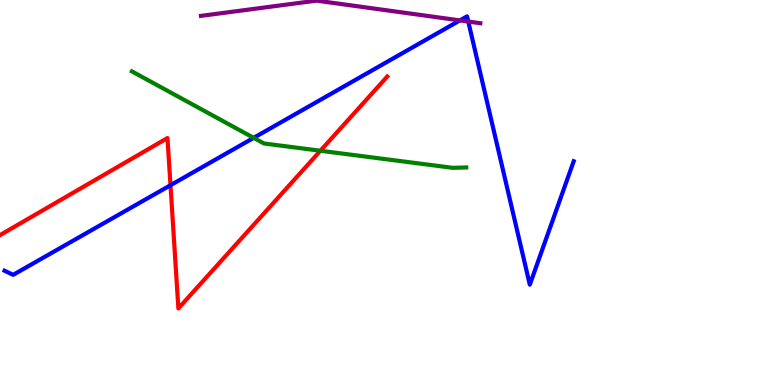[{'lines': ['blue', 'red'], 'intersections': [{'x': 2.2, 'y': 5.19}]}, {'lines': ['green', 'red'], 'intersections': [{'x': 4.13, 'y': 6.08}]}, {'lines': ['purple', 'red'], 'intersections': []}, {'lines': ['blue', 'green'], 'intersections': [{'x': 3.27, 'y': 6.42}]}, {'lines': ['blue', 'purple'], 'intersections': [{'x': 5.93, 'y': 9.47}, {'x': 6.04, 'y': 9.44}]}, {'lines': ['green', 'purple'], 'intersections': []}]